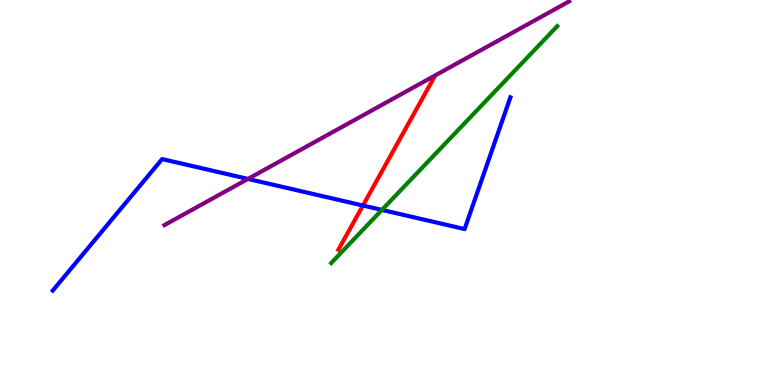[{'lines': ['blue', 'red'], 'intersections': [{'x': 4.68, 'y': 4.66}]}, {'lines': ['green', 'red'], 'intersections': []}, {'lines': ['purple', 'red'], 'intersections': []}, {'lines': ['blue', 'green'], 'intersections': [{'x': 4.93, 'y': 4.55}]}, {'lines': ['blue', 'purple'], 'intersections': [{'x': 3.2, 'y': 5.35}]}, {'lines': ['green', 'purple'], 'intersections': []}]